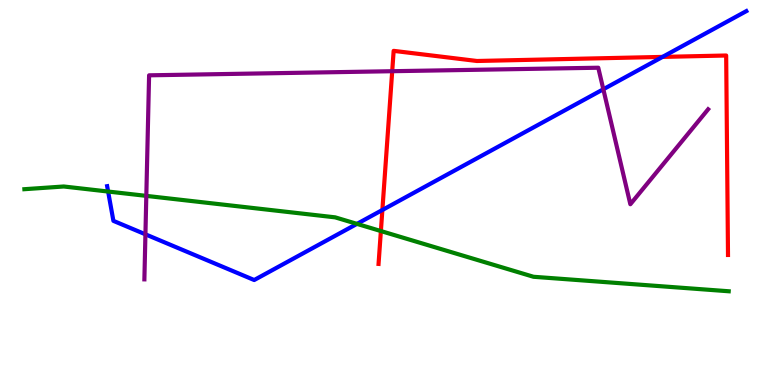[{'lines': ['blue', 'red'], 'intersections': [{'x': 4.93, 'y': 4.55}, {'x': 8.55, 'y': 8.52}]}, {'lines': ['green', 'red'], 'intersections': [{'x': 4.91, 'y': 4.0}]}, {'lines': ['purple', 'red'], 'intersections': [{'x': 5.06, 'y': 8.15}]}, {'lines': ['blue', 'green'], 'intersections': [{'x': 1.4, 'y': 5.03}, {'x': 4.61, 'y': 4.18}]}, {'lines': ['blue', 'purple'], 'intersections': [{'x': 1.88, 'y': 3.91}, {'x': 7.78, 'y': 7.68}]}, {'lines': ['green', 'purple'], 'intersections': [{'x': 1.89, 'y': 4.91}]}]